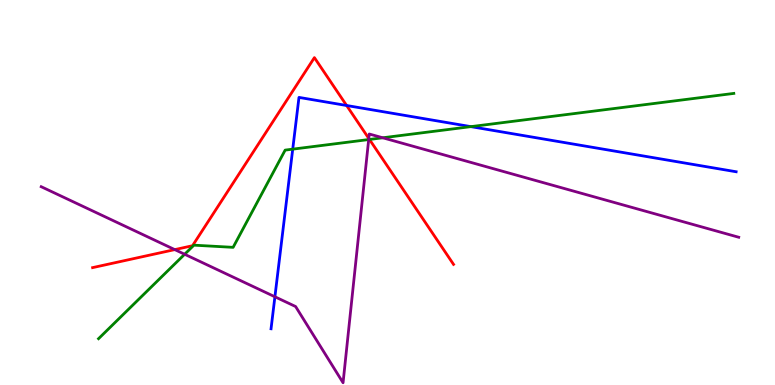[{'lines': ['blue', 'red'], 'intersections': [{'x': 4.47, 'y': 7.26}]}, {'lines': ['green', 'red'], 'intersections': [{'x': 4.77, 'y': 6.38}]}, {'lines': ['purple', 'red'], 'intersections': [{'x': 2.26, 'y': 3.52}, {'x': 4.76, 'y': 6.4}]}, {'lines': ['blue', 'green'], 'intersections': [{'x': 3.78, 'y': 6.13}, {'x': 6.08, 'y': 6.71}]}, {'lines': ['blue', 'purple'], 'intersections': [{'x': 3.55, 'y': 2.29}]}, {'lines': ['green', 'purple'], 'intersections': [{'x': 2.38, 'y': 3.4}, {'x': 4.76, 'y': 6.38}, {'x': 4.94, 'y': 6.42}]}]